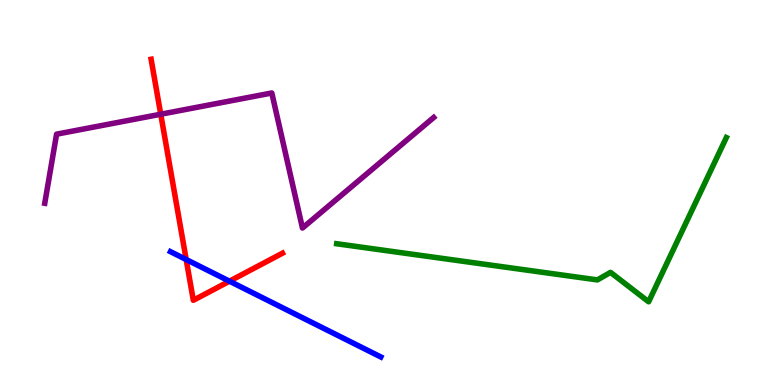[{'lines': ['blue', 'red'], 'intersections': [{'x': 2.4, 'y': 3.26}, {'x': 2.96, 'y': 2.7}]}, {'lines': ['green', 'red'], 'intersections': []}, {'lines': ['purple', 'red'], 'intersections': [{'x': 2.07, 'y': 7.03}]}, {'lines': ['blue', 'green'], 'intersections': []}, {'lines': ['blue', 'purple'], 'intersections': []}, {'lines': ['green', 'purple'], 'intersections': []}]